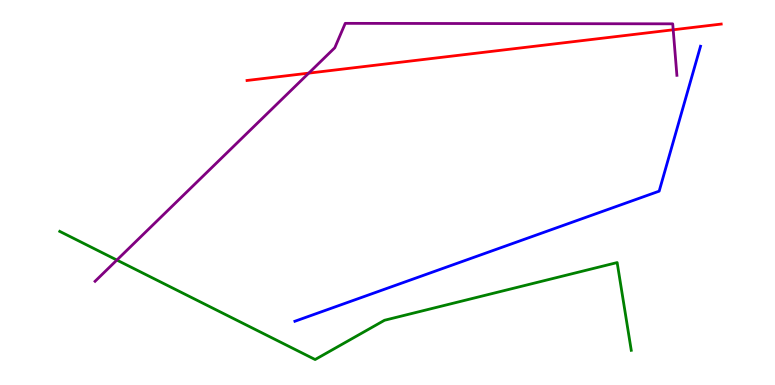[{'lines': ['blue', 'red'], 'intersections': []}, {'lines': ['green', 'red'], 'intersections': []}, {'lines': ['purple', 'red'], 'intersections': [{'x': 3.98, 'y': 8.1}, {'x': 8.69, 'y': 9.23}]}, {'lines': ['blue', 'green'], 'intersections': []}, {'lines': ['blue', 'purple'], 'intersections': []}, {'lines': ['green', 'purple'], 'intersections': [{'x': 1.51, 'y': 3.25}]}]